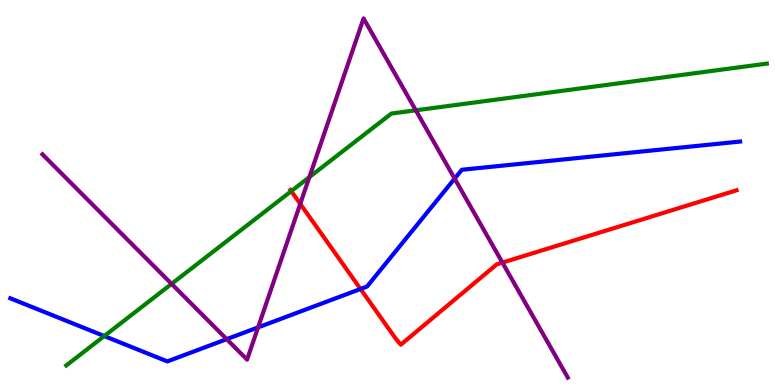[{'lines': ['blue', 'red'], 'intersections': [{'x': 4.65, 'y': 2.49}]}, {'lines': ['green', 'red'], 'intersections': [{'x': 3.76, 'y': 5.03}]}, {'lines': ['purple', 'red'], 'intersections': [{'x': 3.87, 'y': 4.7}, {'x': 6.48, 'y': 3.18}]}, {'lines': ['blue', 'green'], 'intersections': [{'x': 1.35, 'y': 1.27}]}, {'lines': ['blue', 'purple'], 'intersections': [{'x': 2.93, 'y': 1.19}, {'x': 3.33, 'y': 1.5}, {'x': 5.87, 'y': 5.36}]}, {'lines': ['green', 'purple'], 'intersections': [{'x': 2.21, 'y': 2.63}, {'x': 3.99, 'y': 5.4}, {'x': 5.37, 'y': 7.13}]}]